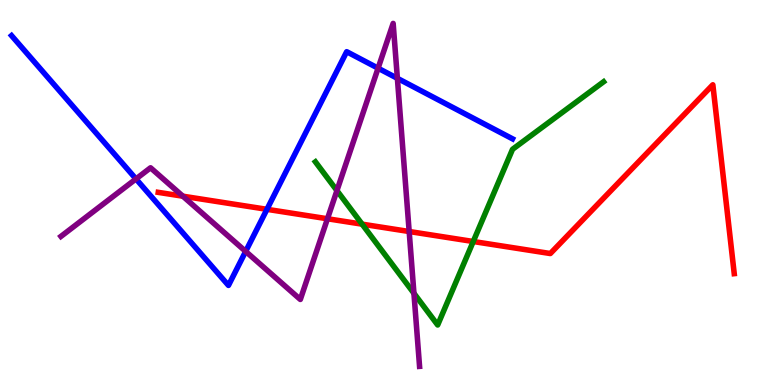[{'lines': ['blue', 'red'], 'intersections': [{'x': 3.44, 'y': 4.56}]}, {'lines': ['green', 'red'], 'intersections': [{'x': 4.67, 'y': 4.18}, {'x': 6.11, 'y': 3.73}]}, {'lines': ['purple', 'red'], 'intersections': [{'x': 2.36, 'y': 4.9}, {'x': 4.23, 'y': 4.32}, {'x': 5.28, 'y': 3.99}]}, {'lines': ['blue', 'green'], 'intersections': []}, {'lines': ['blue', 'purple'], 'intersections': [{'x': 1.75, 'y': 5.35}, {'x': 3.17, 'y': 3.47}, {'x': 4.88, 'y': 8.23}, {'x': 5.13, 'y': 7.97}]}, {'lines': ['green', 'purple'], 'intersections': [{'x': 4.35, 'y': 5.05}, {'x': 5.34, 'y': 2.38}]}]